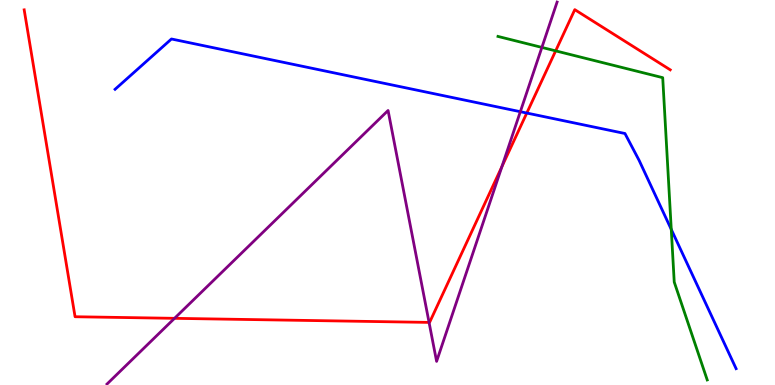[{'lines': ['blue', 'red'], 'intersections': [{'x': 6.8, 'y': 7.06}]}, {'lines': ['green', 'red'], 'intersections': [{'x': 7.17, 'y': 8.68}]}, {'lines': ['purple', 'red'], 'intersections': [{'x': 2.25, 'y': 1.73}, {'x': 5.54, 'y': 1.63}, {'x': 6.48, 'y': 5.67}]}, {'lines': ['blue', 'green'], 'intersections': [{'x': 8.66, 'y': 4.04}]}, {'lines': ['blue', 'purple'], 'intersections': [{'x': 6.71, 'y': 7.1}]}, {'lines': ['green', 'purple'], 'intersections': [{'x': 6.99, 'y': 8.77}]}]